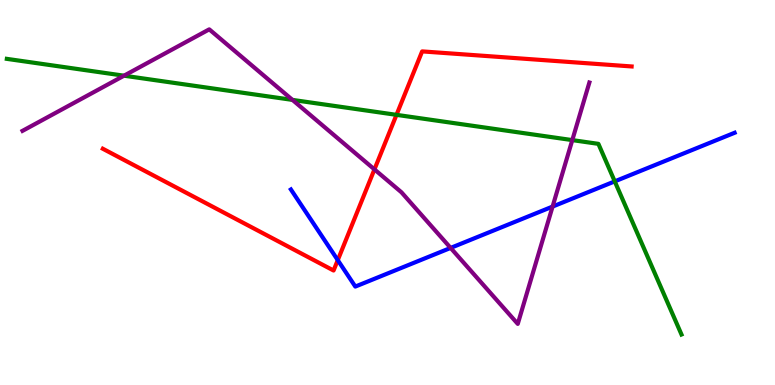[{'lines': ['blue', 'red'], 'intersections': [{'x': 4.36, 'y': 3.24}]}, {'lines': ['green', 'red'], 'intersections': [{'x': 5.12, 'y': 7.02}]}, {'lines': ['purple', 'red'], 'intersections': [{'x': 4.83, 'y': 5.6}]}, {'lines': ['blue', 'green'], 'intersections': [{'x': 7.93, 'y': 5.29}]}, {'lines': ['blue', 'purple'], 'intersections': [{'x': 5.81, 'y': 3.56}, {'x': 7.13, 'y': 4.63}]}, {'lines': ['green', 'purple'], 'intersections': [{'x': 1.6, 'y': 8.03}, {'x': 3.77, 'y': 7.41}, {'x': 7.38, 'y': 6.36}]}]